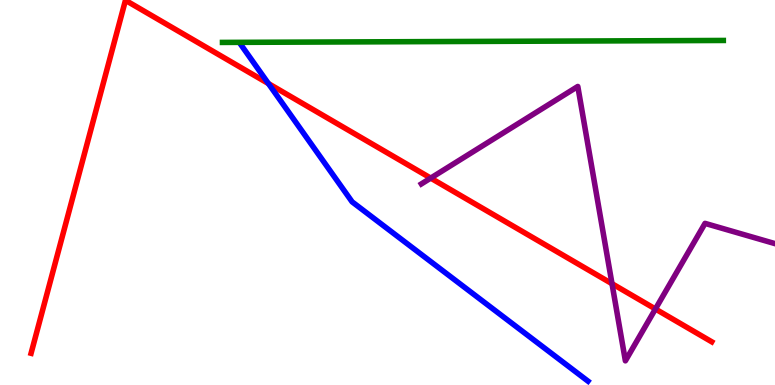[{'lines': ['blue', 'red'], 'intersections': [{'x': 3.46, 'y': 7.83}]}, {'lines': ['green', 'red'], 'intersections': []}, {'lines': ['purple', 'red'], 'intersections': [{'x': 5.56, 'y': 5.37}, {'x': 7.9, 'y': 2.63}, {'x': 8.46, 'y': 1.97}]}, {'lines': ['blue', 'green'], 'intersections': []}, {'lines': ['blue', 'purple'], 'intersections': []}, {'lines': ['green', 'purple'], 'intersections': []}]